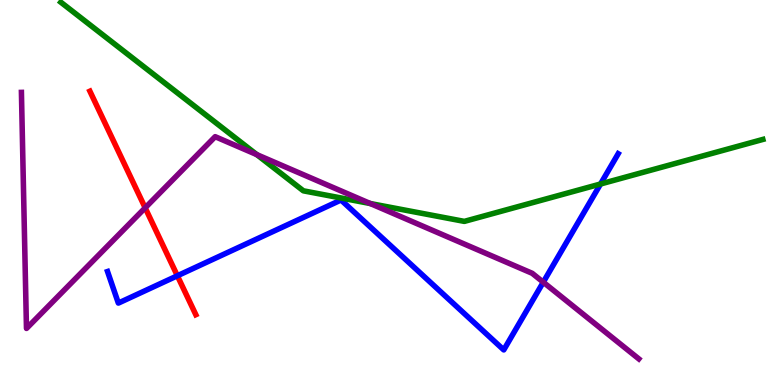[{'lines': ['blue', 'red'], 'intersections': [{'x': 2.29, 'y': 2.84}]}, {'lines': ['green', 'red'], 'intersections': []}, {'lines': ['purple', 'red'], 'intersections': [{'x': 1.87, 'y': 4.6}]}, {'lines': ['blue', 'green'], 'intersections': [{'x': 7.75, 'y': 5.22}]}, {'lines': ['blue', 'purple'], 'intersections': [{'x': 7.01, 'y': 2.67}]}, {'lines': ['green', 'purple'], 'intersections': [{'x': 3.31, 'y': 5.98}, {'x': 4.78, 'y': 4.71}]}]